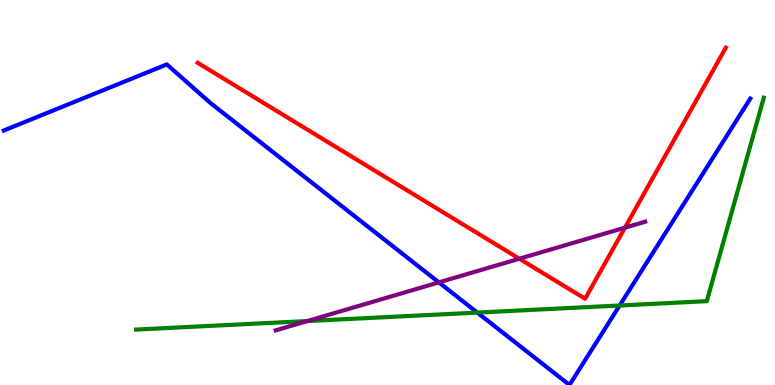[{'lines': ['blue', 'red'], 'intersections': []}, {'lines': ['green', 'red'], 'intersections': []}, {'lines': ['purple', 'red'], 'intersections': [{'x': 6.7, 'y': 3.28}, {'x': 8.06, 'y': 4.09}]}, {'lines': ['blue', 'green'], 'intersections': [{'x': 6.16, 'y': 1.88}, {'x': 8.0, 'y': 2.06}]}, {'lines': ['blue', 'purple'], 'intersections': [{'x': 5.66, 'y': 2.67}]}, {'lines': ['green', 'purple'], 'intersections': [{'x': 3.97, 'y': 1.66}]}]